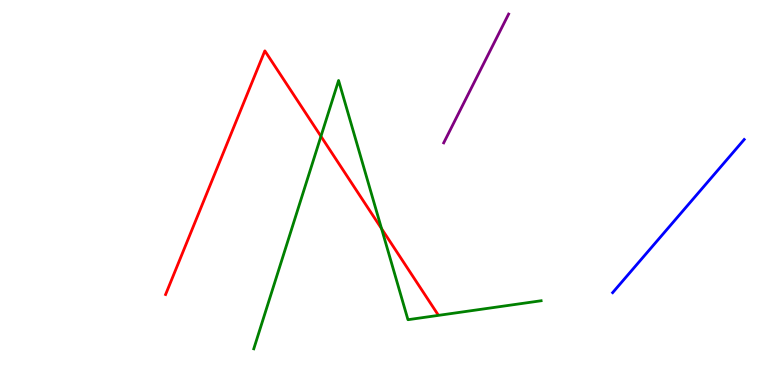[{'lines': ['blue', 'red'], 'intersections': []}, {'lines': ['green', 'red'], 'intersections': [{'x': 4.14, 'y': 6.46}, {'x': 4.92, 'y': 4.06}]}, {'lines': ['purple', 'red'], 'intersections': []}, {'lines': ['blue', 'green'], 'intersections': []}, {'lines': ['blue', 'purple'], 'intersections': []}, {'lines': ['green', 'purple'], 'intersections': []}]